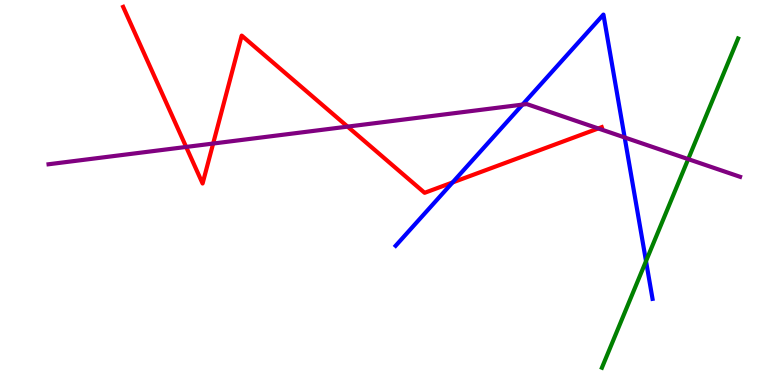[{'lines': ['blue', 'red'], 'intersections': [{'x': 5.84, 'y': 5.26}]}, {'lines': ['green', 'red'], 'intersections': []}, {'lines': ['purple', 'red'], 'intersections': [{'x': 2.4, 'y': 6.18}, {'x': 2.75, 'y': 6.27}, {'x': 4.49, 'y': 6.71}, {'x': 7.72, 'y': 6.66}]}, {'lines': ['blue', 'green'], 'intersections': [{'x': 8.34, 'y': 3.22}]}, {'lines': ['blue', 'purple'], 'intersections': [{'x': 6.74, 'y': 7.28}, {'x': 8.06, 'y': 6.43}]}, {'lines': ['green', 'purple'], 'intersections': [{'x': 8.88, 'y': 5.87}]}]